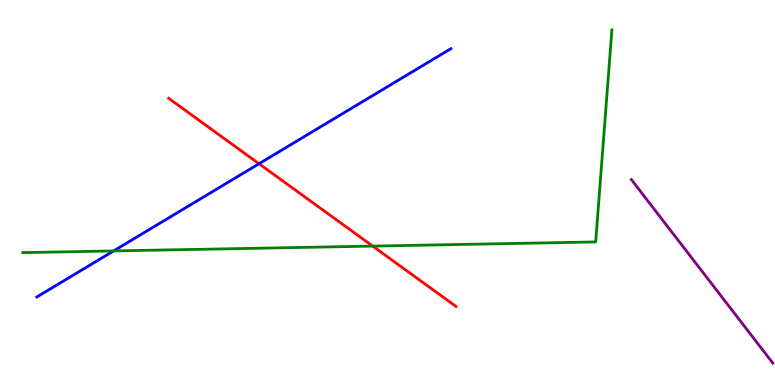[{'lines': ['blue', 'red'], 'intersections': [{'x': 3.34, 'y': 5.75}]}, {'lines': ['green', 'red'], 'intersections': [{'x': 4.81, 'y': 3.61}]}, {'lines': ['purple', 'red'], 'intersections': []}, {'lines': ['blue', 'green'], 'intersections': [{'x': 1.47, 'y': 3.48}]}, {'lines': ['blue', 'purple'], 'intersections': []}, {'lines': ['green', 'purple'], 'intersections': []}]